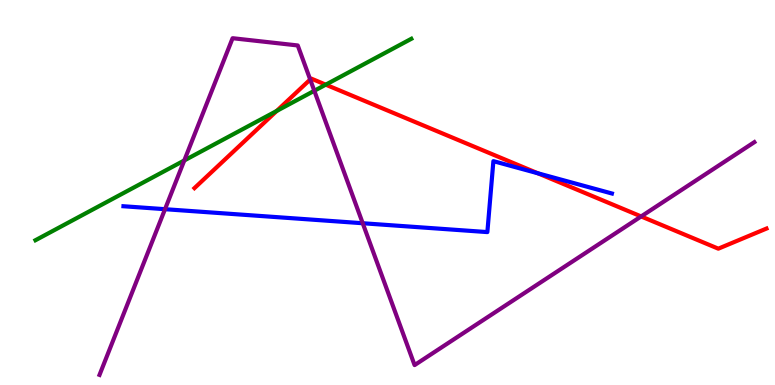[{'lines': ['blue', 'red'], 'intersections': [{'x': 6.94, 'y': 5.5}]}, {'lines': ['green', 'red'], 'intersections': [{'x': 3.57, 'y': 7.12}, {'x': 4.2, 'y': 7.8}]}, {'lines': ['purple', 'red'], 'intersections': [{'x': 4.0, 'y': 7.93}, {'x': 8.27, 'y': 4.38}]}, {'lines': ['blue', 'green'], 'intersections': []}, {'lines': ['blue', 'purple'], 'intersections': [{'x': 2.13, 'y': 4.57}, {'x': 4.68, 'y': 4.2}]}, {'lines': ['green', 'purple'], 'intersections': [{'x': 2.38, 'y': 5.83}, {'x': 4.06, 'y': 7.64}]}]